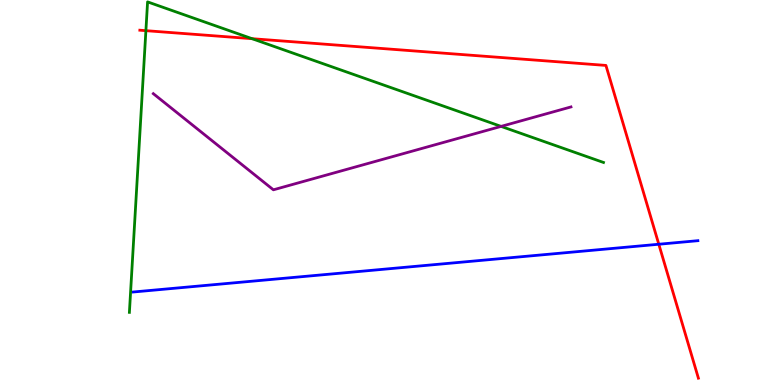[{'lines': ['blue', 'red'], 'intersections': [{'x': 8.5, 'y': 3.66}]}, {'lines': ['green', 'red'], 'intersections': [{'x': 1.88, 'y': 9.2}, {'x': 3.25, 'y': 9.0}]}, {'lines': ['purple', 'red'], 'intersections': []}, {'lines': ['blue', 'green'], 'intersections': []}, {'lines': ['blue', 'purple'], 'intersections': []}, {'lines': ['green', 'purple'], 'intersections': [{'x': 6.47, 'y': 6.72}]}]